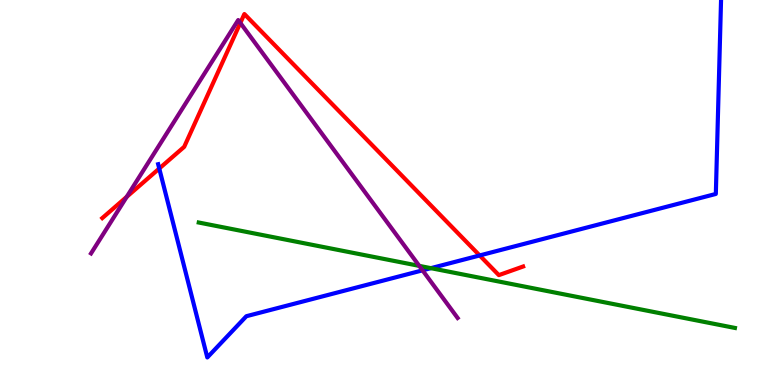[{'lines': ['blue', 'red'], 'intersections': [{'x': 2.05, 'y': 5.62}, {'x': 6.19, 'y': 3.36}]}, {'lines': ['green', 'red'], 'intersections': []}, {'lines': ['purple', 'red'], 'intersections': [{'x': 1.64, 'y': 4.89}, {'x': 3.1, 'y': 9.4}]}, {'lines': ['blue', 'green'], 'intersections': [{'x': 5.56, 'y': 3.03}]}, {'lines': ['blue', 'purple'], 'intersections': [{'x': 5.45, 'y': 2.98}]}, {'lines': ['green', 'purple'], 'intersections': [{'x': 5.41, 'y': 3.09}]}]